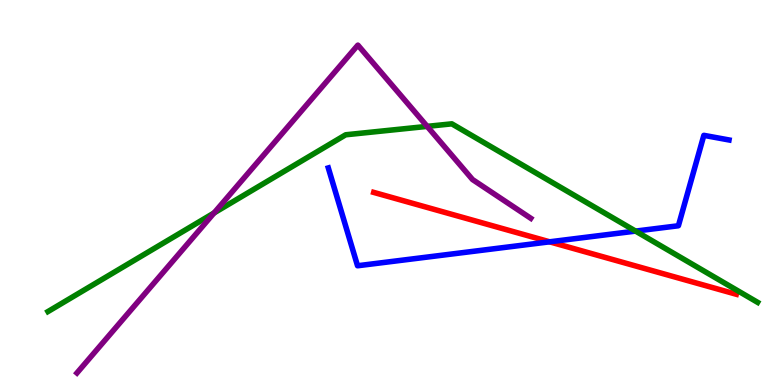[{'lines': ['blue', 'red'], 'intersections': [{'x': 7.09, 'y': 3.72}]}, {'lines': ['green', 'red'], 'intersections': []}, {'lines': ['purple', 'red'], 'intersections': []}, {'lines': ['blue', 'green'], 'intersections': [{'x': 8.2, 'y': 4.0}]}, {'lines': ['blue', 'purple'], 'intersections': []}, {'lines': ['green', 'purple'], 'intersections': [{'x': 2.76, 'y': 4.47}, {'x': 5.51, 'y': 6.72}]}]